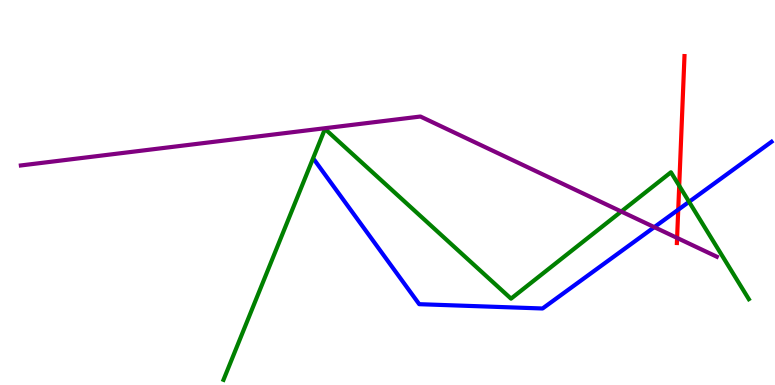[{'lines': ['blue', 'red'], 'intersections': [{'x': 8.75, 'y': 4.55}]}, {'lines': ['green', 'red'], 'intersections': [{'x': 8.76, 'y': 5.18}]}, {'lines': ['purple', 'red'], 'intersections': [{'x': 8.74, 'y': 3.82}]}, {'lines': ['blue', 'green'], 'intersections': [{'x': 8.89, 'y': 4.76}]}, {'lines': ['blue', 'purple'], 'intersections': [{'x': 8.44, 'y': 4.1}]}, {'lines': ['green', 'purple'], 'intersections': [{'x': 8.02, 'y': 4.51}]}]